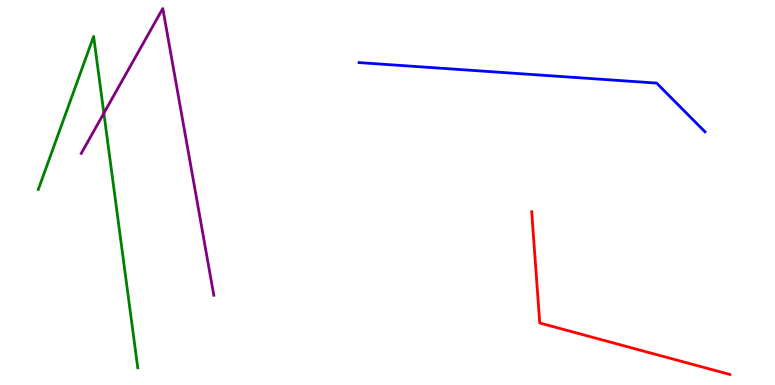[{'lines': ['blue', 'red'], 'intersections': []}, {'lines': ['green', 'red'], 'intersections': []}, {'lines': ['purple', 'red'], 'intersections': []}, {'lines': ['blue', 'green'], 'intersections': []}, {'lines': ['blue', 'purple'], 'intersections': []}, {'lines': ['green', 'purple'], 'intersections': [{'x': 1.34, 'y': 7.06}]}]